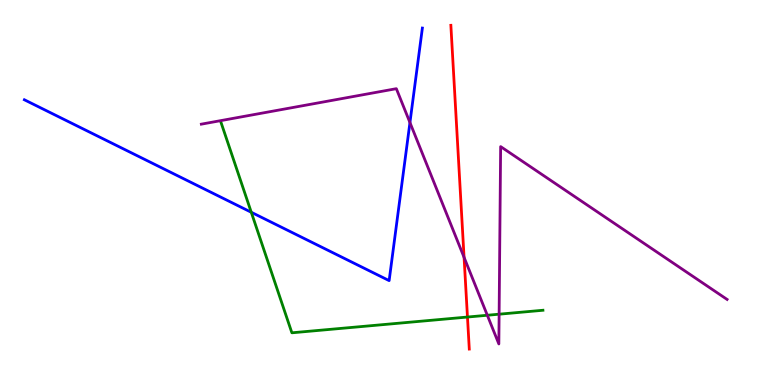[{'lines': ['blue', 'red'], 'intersections': []}, {'lines': ['green', 'red'], 'intersections': [{'x': 6.03, 'y': 1.77}]}, {'lines': ['purple', 'red'], 'intersections': [{'x': 5.99, 'y': 3.32}]}, {'lines': ['blue', 'green'], 'intersections': [{'x': 3.24, 'y': 4.49}]}, {'lines': ['blue', 'purple'], 'intersections': [{'x': 5.29, 'y': 6.82}]}, {'lines': ['green', 'purple'], 'intersections': [{'x': 6.29, 'y': 1.81}, {'x': 6.44, 'y': 1.84}]}]